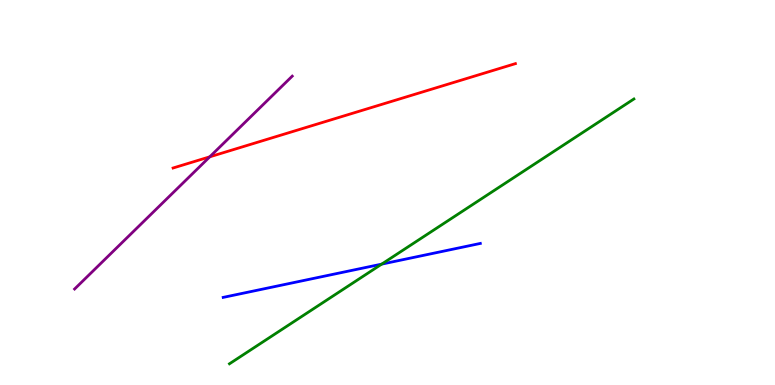[{'lines': ['blue', 'red'], 'intersections': []}, {'lines': ['green', 'red'], 'intersections': []}, {'lines': ['purple', 'red'], 'intersections': [{'x': 2.71, 'y': 5.93}]}, {'lines': ['blue', 'green'], 'intersections': [{'x': 4.92, 'y': 3.14}]}, {'lines': ['blue', 'purple'], 'intersections': []}, {'lines': ['green', 'purple'], 'intersections': []}]